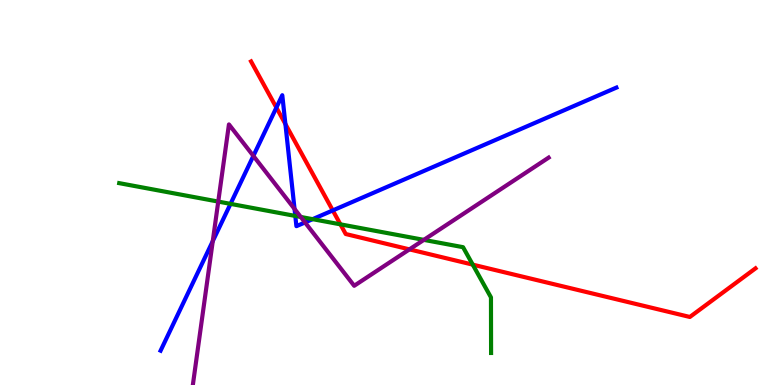[{'lines': ['blue', 'red'], 'intersections': [{'x': 3.57, 'y': 7.21}, {'x': 3.68, 'y': 6.78}, {'x': 4.29, 'y': 4.53}]}, {'lines': ['green', 'red'], 'intersections': [{'x': 4.39, 'y': 4.17}, {'x': 6.1, 'y': 3.13}]}, {'lines': ['purple', 'red'], 'intersections': [{'x': 5.28, 'y': 3.52}]}, {'lines': ['blue', 'green'], 'intersections': [{'x': 2.97, 'y': 4.7}, {'x': 3.81, 'y': 4.39}, {'x': 4.03, 'y': 4.31}]}, {'lines': ['blue', 'purple'], 'intersections': [{'x': 2.75, 'y': 3.74}, {'x': 3.27, 'y': 5.95}, {'x': 3.8, 'y': 4.57}, {'x': 3.94, 'y': 4.22}]}, {'lines': ['green', 'purple'], 'intersections': [{'x': 2.82, 'y': 4.76}, {'x': 3.88, 'y': 4.36}, {'x': 5.47, 'y': 3.77}]}]